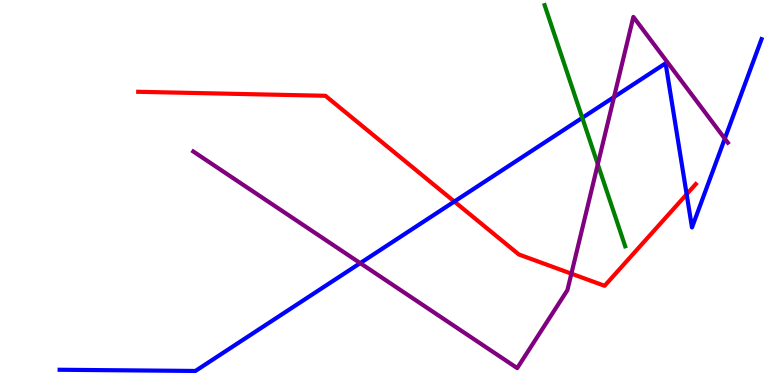[{'lines': ['blue', 'red'], 'intersections': [{'x': 5.86, 'y': 4.77}, {'x': 8.86, 'y': 4.95}]}, {'lines': ['green', 'red'], 'intersections': []}, {'lines': ['purple', 'red'], 'intersections': [{'x': 7.37, 'y': 2.89}]}, {'lines': ['blue', 'green'], 'intersections': [{'x': 7.51, 'y': 6.94}]}, {'lines': ['blue', 'purple'], 'intersections': [{'x': 4.65, 'y': 3.17}, {'x': 7.92, 'y': 7.48}, {'x': 9.35, 'y': 6.4}]}, {'lines': ['green', 'purple'], 'intersections': [{'x': 7.71, 'y': 5.73}]}]